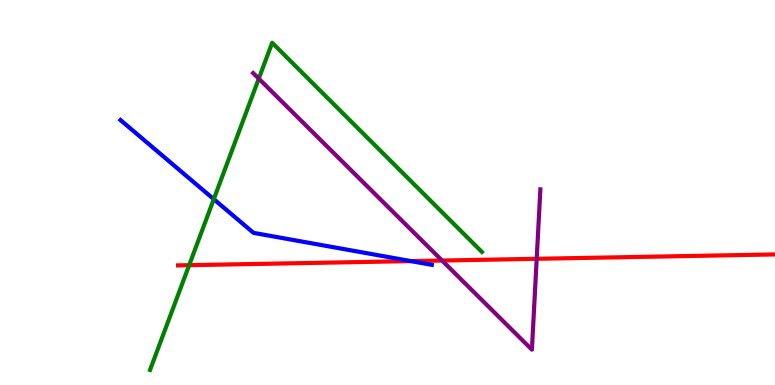[{'lines': ['blue', 'red'], 'intersections': [{'x': 5.3, 'y': 3.22}]}, {'lines': ['green', 'red'], 'intersections': [{'x': 2.44, 'y': 3.11}]}, {'lines': ['purple', 'red'], 'intersections': [{'x': 5.7, 'y': 3.23}, {'x': 6.93, 'y': 3.28}]}, {'lines': ['blue', 'green'], 'intersections': [{'x': 2.76, 'y': 4.83}]}, {'lines': ['blue', 'purple'], 'intersections': []}, {'lines': ['green', 'purple'], 'intersections': [{'x': 3.34, 'y': 7.96}]}]